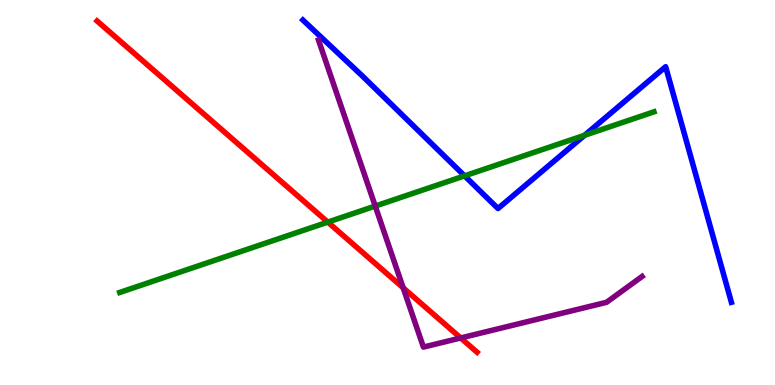[{'lines': ['blue', 'red'], 'intersections': []}, {'lines': ['green', 'red'], 'intersections': [{'x': 4.23, 'y': 4.23}]}, {'lines': ['purple', 'red'], 'intersections': [{'x': 5.2, 'y': 2.52}, {'x': 5.94, 'y': 1.22}]}, {'lines': ['blue', 'green'], 'intersections': [{'x': 5.99, 'y': 5.43}, {'x': 7.54, 'y': 6.49}]}, {'lines': ['blue', 'purple'], 'intersections': []}, {'lines': ['green', 'purple'], 'intersections': [{'x': 4.84, 'y': 4.65}]}]